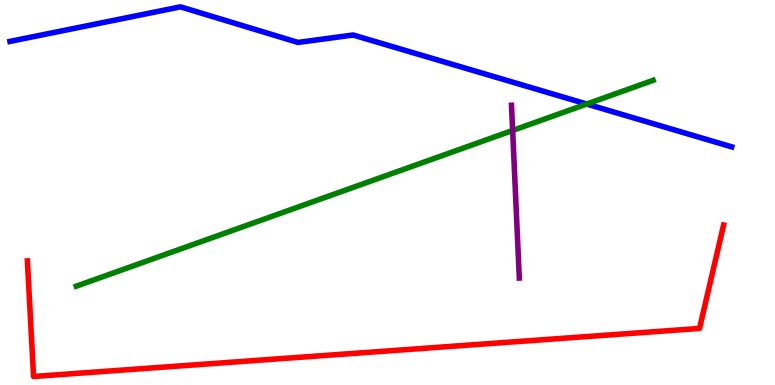[{'lines': ['blue', 'red'], 'intersections': []}, {'lines': ['green', 'red'], 'intersections': []}, {'lines': ['purple', 'red'], 'intersections': []}, {'lines': ['blue', 'green'], 'intersections': [{'x': 7.57, 'y': 7.3}]}, {'lines': ['blue', 'purple'], 'intersections': []}, {'lines': ['green', 'purple'], 'intersections': [{'x': 6.61, 'y': 6.61}]}]